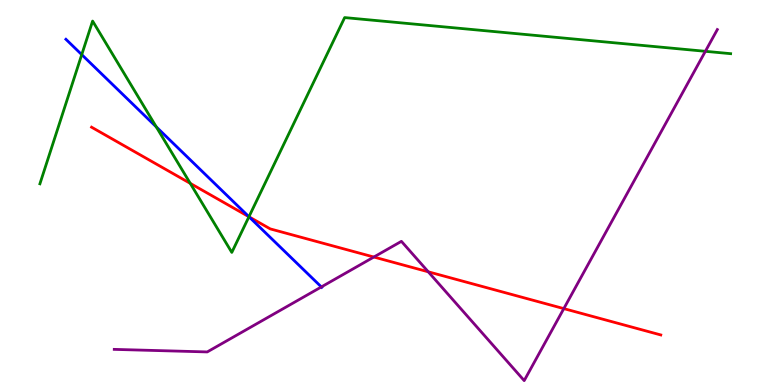[{'lines': ['blue', 'red'], 'intersections': [{'x': 3.21, 'y': 4.37}]}, {'lines': ['green', 'red'], 'intersections': [{'x': 2.45, 'y': 5.24}, {'x': 3.21, 'y': 4.37}]}, {'lines': ['purple', 'red'], 'intersections': [{'x': 4.82, 'y': 3.32}, {'x': 5.53, 'y': 2.94}, {'x': 7.27, 'y': 1.98}]}, {'lines': ['blue', 'green'], 'intersections': [{'x': 1.05, 'y': 8.58}, {'x': 2.02, 'y': 6.7}, {'x': 3.21, 'y': 4.37}]}, {'lines': ['blue', 'purple'], 'intersections': [{'x': 4.15, 'y': 2.55}]}, {'lines': ['green', 'purple'], 'intersections': [{'x': 9.1, 'y': 8.67}]}]